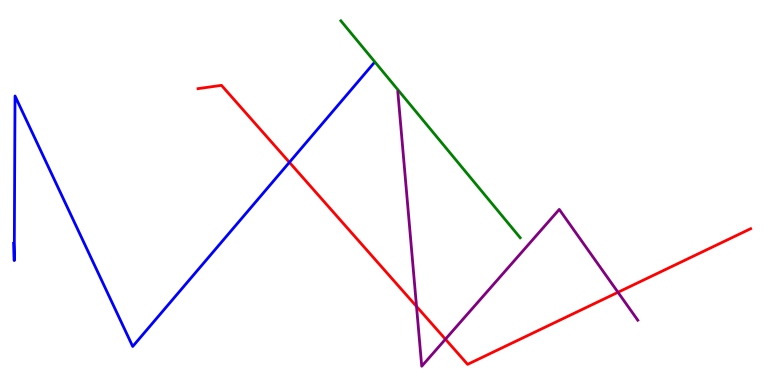[{'lines': ['blue', 'red'], 'intersections': [{'x': 3.73, 'y': 5.78}]}, {'lines': ['green', 'red'], 'intersections': []}, {'lines': ['purple', 'red'], 'intersections': [{'x': 5.37, 'y': 2.04}, {'x': 5.75, 'y': 1.19}, {'x': 7.97, 'y': 2.41}]}, {'lines': ['blue', 'green'], 'intersections': []}, {'lines': ['blue', 'purple'], 'intersections': []}, {'lines': ['green', 'purple'], 'intersections': []}]